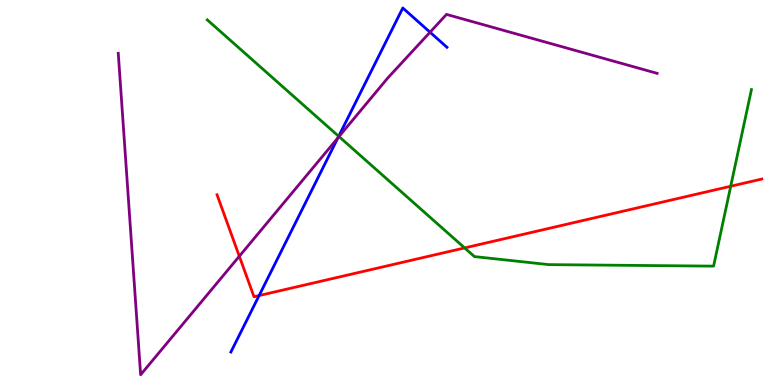[{'lines': ['blue', 'red'], 'intersections': [{'x': 3.34, 'y': 2.32}]}, {'lines': ['green', 'red'], 'intersections': [{'x': 6.0, 'y': 3.56}, {'x': 9.43, 'y': 5.16}]}, {'lines': ['purple', 'red'], 'intersections': [{'x': 3.09, 'y': 3.34}]}, {'lines': ['blue', 'green'], 'intersections': [{'x': 4.37, 'y': 6.46}]}, {'lines': ['blue', 'purple'], 'intersections': [{'x': 4.36, 'y': 6.42}, {'x': 5.55, 'y': 9.16}]}, {'lines': ['green', 'purple'], 'intersections': [{'x': 4.37, 'y': 6.45}]}]